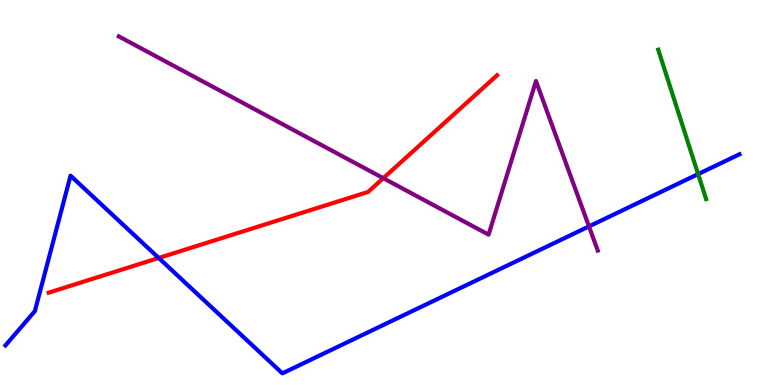[{'lines': ['blue', 'red'], 'intersections': [{'x': 2.05, 'y': 3.3}]}, {'lines': ['green', 'red'], 'intersections': []}, {'lines': ['purple', 'red'], 'intersections': [{'x': 4.95, 'y': 5.37}]}, {'lines': ['blue', 'green'], 'intersections': [{'x': 9.01, 'y': 5.48}]}, {'lines': ['blue', 'purple'], 'intersections': [{'x': 7.6, 'y': 4.12}]}, {'lines': ['green', 'purple'], 'intersections': []}]